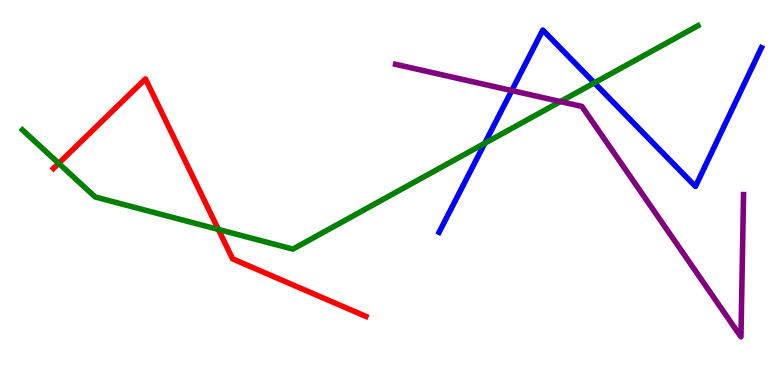[{'lines': ['blue', 'red'], 'intersections': []}, {'lines': ['green', 'red'], 'intersections': [{'x': 0.757, 'y': 5.76}, {'x': 2.82, 'y': 4.04}]}, {'lines': ['purple', 'red'], 'intersections': []}, {'lines': ['blue', 'green'], 'intersections': [{'x': 6.25, 'y': 6.28}, {'x': 7.67, 'y': 7.85}]}, {'lines': ['blue', 'purple'], 'intersections': [{'x': 6.6, 'y': 7.65}]}, {'lines': ['green', 'purple'], 'intersections': [{'x': 7.23, 'y': 7.36}]}]